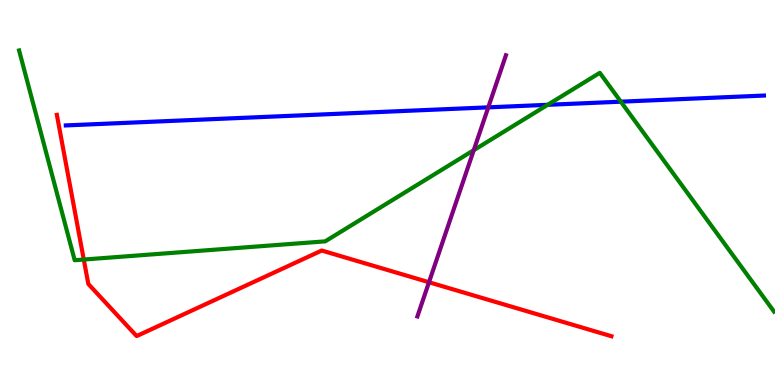[{'lines': ['blue', 'red'], 'intersections': []}, {'lines': ['green', 'red'], 'intersections': [{'x': 1.08, 'y': 3.26}]}, {'lines': ['purple', 'red'], 'intersections': [{'x': 5.54, 'y': 2.67}]}, {'lines': ['blue', 'green'], 'intersections': [{'x': 7.07, 'y': 7.28}, {'x': 8.01, 'y': 7.36}]}, {'lines': ['blue', 'purple'], 'intersections': [{'x': 6.3, 'y': 7.21}]}, {'lines': ['green', 'purple'], 'intersections': [{'x': 6.11, 'y': 6.1}]}]